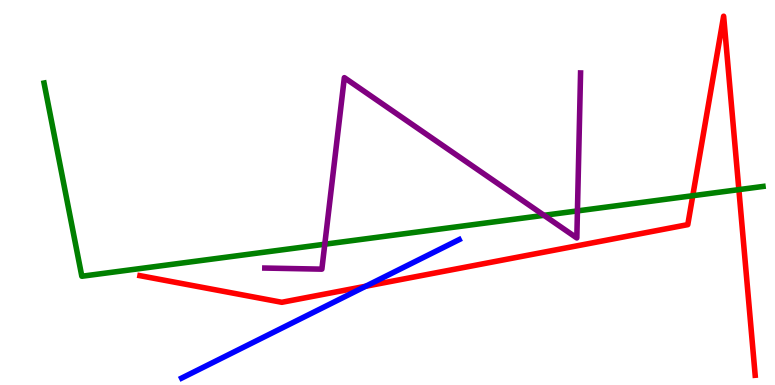[{'lines': ['blue', 'red'], 'intersections': [{'x': 4.72, 'y': 2.56}]}, {'lines': ['green', 'red'], 'intersections': [{'x': 8.94, 'y': 4.92}, {'x': 9.53, 'y': 5.07}]}, {'lines': ['purple', 'red'], 'intersections': []}, {'lines': ['blue', 'green'], 'intersections': []}, {'lines': ['blue', 'purple'], 'intersections': []}, {'lines': ['green', 'purple'], 'intersections': [{'x': 4.19, 'y': 3.66}, {'x': 7.02, 'y': 4.41}, {'x': 7.45, 'y': 4.52}]}]